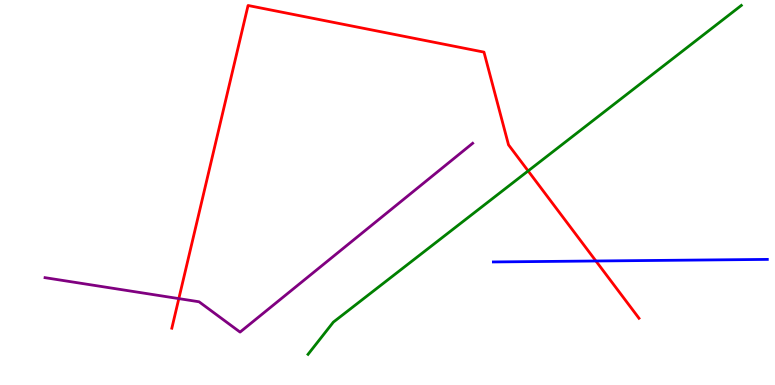[{'lines': ['blue', 'red'], 'intersections': [{'x': 7.69, 'y': 3.22}]}, {'lines': ['green', 'red'], 'intersections': [{'x': 6.81, 'y': 5.56}]}, {'lines': ['purple', 'red'], 'intersections': [{'x': 2.31, 'y': 2.24}]}, {'lines': ['blue', 'green'], 'intersections': []}, {'lines': ['blue', 'purple'], 'intersections': []}, {'lines': ['green', 'purple'], 'intersections': []}]